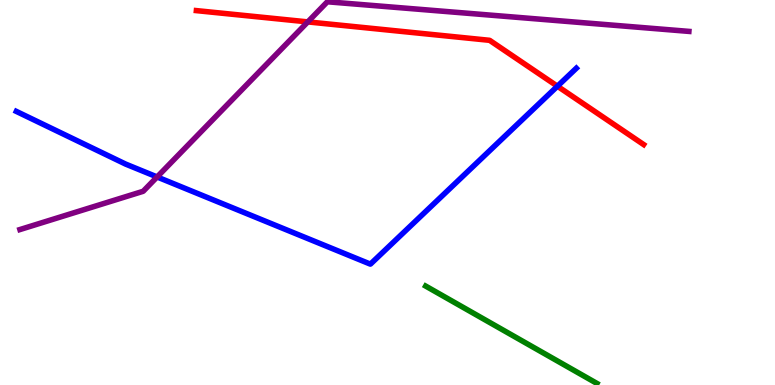[{'lines': ['blue', 'red'], 'intersections': [{'x': 7.19, 'y': 7.76}]}, {'lines': ['green', 'red'], 'intersections': []}, {'lines': ['purple', 'red'], 'intersections': [{'x': 3.97, 'y': 9.43}]}, {'lines': ['blue', 'green'], 'intersections': []}, {'lines': ['blue', 'purple'], 'intersections': [{'x': 2.03, 'y': 5.4}]}, {'lines': ['green', 'purple'], 'intersections': []}]